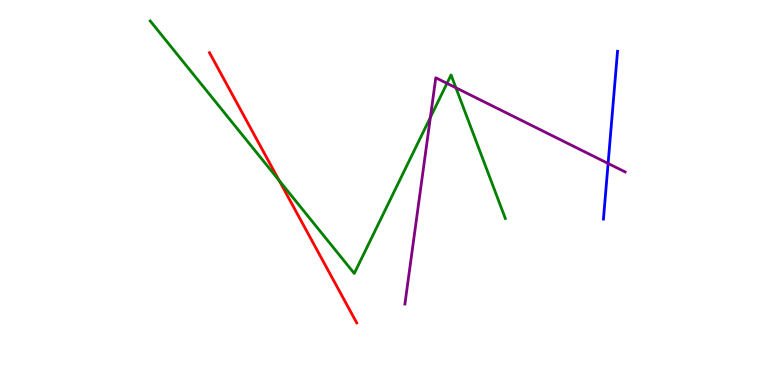[{'lines': ['blue', 'red'], 'intersections': []}, {'lines': ['green', 'red'], 'intersections': [{'x': 3.6, 'y': 5.31}]}, {'lines': ['purple', 'red'], 'intersections': []}, {'lines': ['blue', 'green'], 'intersections': []}, {'lines': ['blue', 'purple'], 'intersections': [{'x': 7.85, 'y': 5.75}]}, {'lines': ['green', 'purple'], 'intersections': [{'x': 5.55, 'y': 6.95}, {'x': 5.77, 'y': 7.84}, {'x': 5.88, 'y': 7.72}]}]